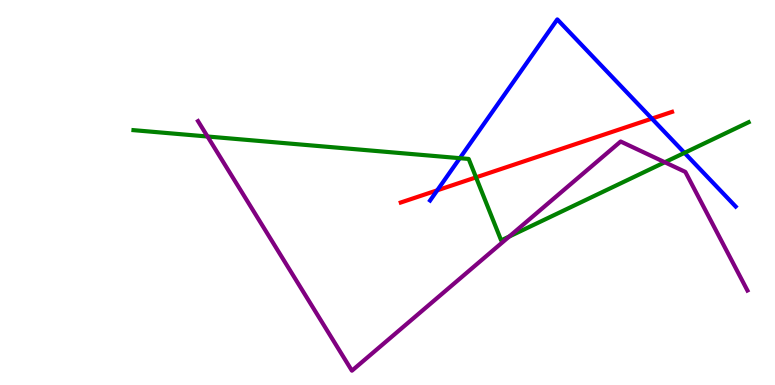[{'lines': ['blue', 'red'], 'intersections': [{'x': 5.64, 'y': 5.06}, {'x': 8.41, 'y': 6.92}]}, {'lines': ['green', 'red'], 'intersections': [{'x': 6.14, 'y': 5.39}]}, {'lines': ['purple', 'red'], 'intersections': []}, {'lines': ['blue', 'green'], 'intersections': [{'x': 5.93, 'y': 5.89}, {'x': 8.83, 'y': 6.03}]}, {'lines': ['blue', 'purple'], 'intersections': []}, {'lines': ['green', 'purple'], 'intersections': [{'x': 2.68, 'y': 6.45}, {'x': 6.57, 'y': 3.86}, {'x': 8.58, 'y': 5.79}]}]